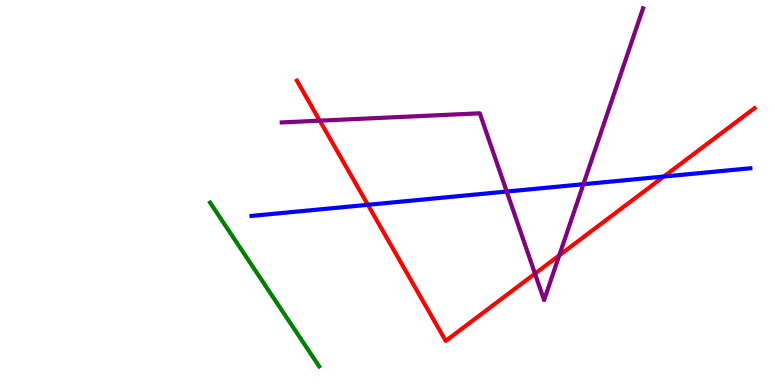[{'lines': ['blue', 'red'], 'intersections': [{'x': 4.75, 'y': 4.68}, {'x': 8.57, 'y': 5.41}]}, {'lines': ['green', 'red'], 'intersections': []}, {'lines': ['purple', 'red'], 'intersections': [{'x': 4.13, 'y': 6.87}, {'x': 6.9, 'y': 2.89}, {'x': 7.22, 'y': 3.37}]}, {'lines': ['blue', 'green'], 'intersections': []}, {'lines': ['blue', 'purple'], 'intersections': [{'x': 6.54, 'y': 5.02}, {'x': 7.53, 'y': 5.22}]}, {'lines': ['green', 'purple'], 'intersections': []}]